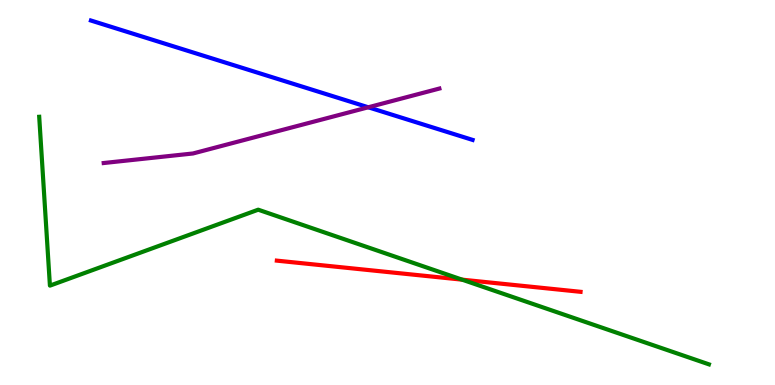[{'lines': ['blue', 'red'], 'intersections': []}, {'lines': ['green', 'red'], 'intersections': [{'x': 5.96, 'y': 2.74}]}, {'lines': ['purple', 'red'], 'intersections': []}, {'lines': ['blue', 'green'], 'intersections': []}, {'lines': ['blue', 'purple'], 'intersections': [{'x': 4.75, 'y': 7.21}]}, {'lines': ['green', 'purple'], 'intersections': []}]